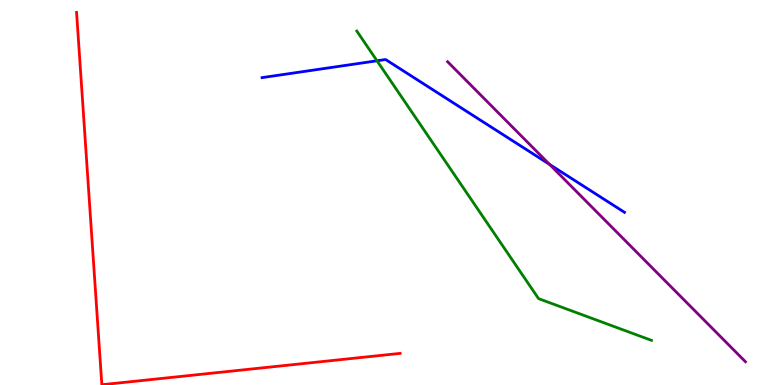[{'lines': ['blue', 'red'], 'intersections': []}, {'lines': ['green', 'red'], 'intersections': []}, {'lines': ['purple', 'red'], 'intersections': []}, {'lines': ['blue', 'green'], 'intersections': [{'x': 4.86, 'y': 8.42}]}, {'lines': ['blue', 'purple'], 'intersections': [{'x': 7.09, 'y': 5.73}]}, {'lines': ['green', 'purple'], 'intersections': []}]